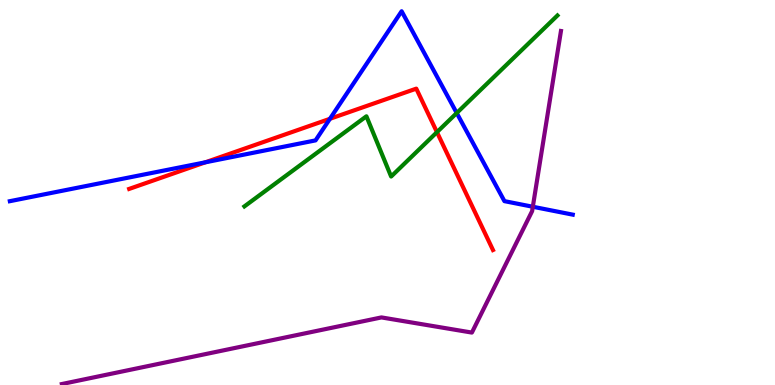[{'lines': ['blue', 'red'], 'intersections': [{'x': 2.65, 'y': 5.78}, {'x': 4.26, 'y': 6.91}]}, {'lines': ['green', 'red'], 'intersections': [{'x': 5.64, 'y': 6.57}]}, {'lines': ['purple', 'red'], 'intersections': []}, {'lines': ['blue', 'green'], 'intersections': [{'x': 5.89, 'y': 7.06}]}, {'lines': ['blue', 'purple'], 'intersections': [{'x': 6.88, 'y': 4.63}]}, {'lines': ['green', 'purple'], 'intersections': []}]